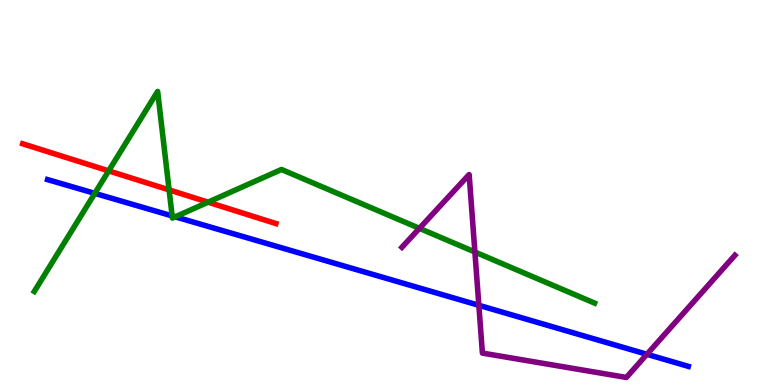[{'lines': ['blue', 'red'], 'intersections': []}, {'lines': ['green', 'red'], 'intersections': [{'x': 1.4, 'y': 5.56}, {'x': 2.18, 'y': 5.07}, {'x': 2.69, 'y': 4.75}]}, {'lines': ['purple', 'red'], 'intersections': []}, {'lines': ['blue', 'green'], 'intersections': [{'x': 1.22, 'y': 4.98}, {'x': 2.22, 'y': 4.39}, {'x': 2.26, 'y': 4.37}]}, {'lines': ['blue', 'purple'], 'intersections': [{'x': 6.18, 'y': 2.07}, {'x': 8.35, 'y': 0.798}]}, {'lines': ['green', 'purple'], 'intersections': [{'x': 5.41, 'y': 4.07}, {'x': 6.13, 'y': 3.45}]}]